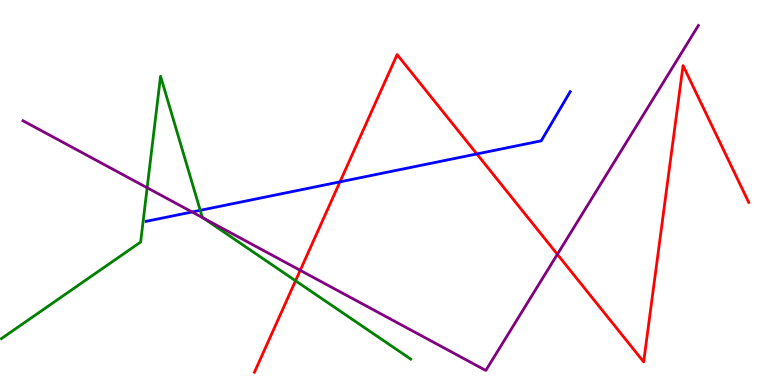[{'lines': ['blue', 'red'], 'intersections': [{'x': 4.39, 'y': 5.28}, {'x': 6.15, 'y': 6.0}]}, {'lines': ['green', 'red'], 'intersections': [{'x': 3.81, 'y': 2.71}]}, {'lines': ['purple', 'red'], 'intersections': [{'x': 3.87, 'y': 2.98}, {'x': 7.19, 'y': 3.39}]}, {'lines': ['blue', 'green'], 'intersections': [{'x': 2.58, 'y': 4.54}]}, {'lines': ['blue', 'purple'], 'intersections': [{'x': 2.48, 'y': 4.49}]}, {'lines': ['green', 'purple'], 'intersections': [{'x': 1.9, 'y': 5.12}, {'x': 2.62, 'y': 4.34}]}]